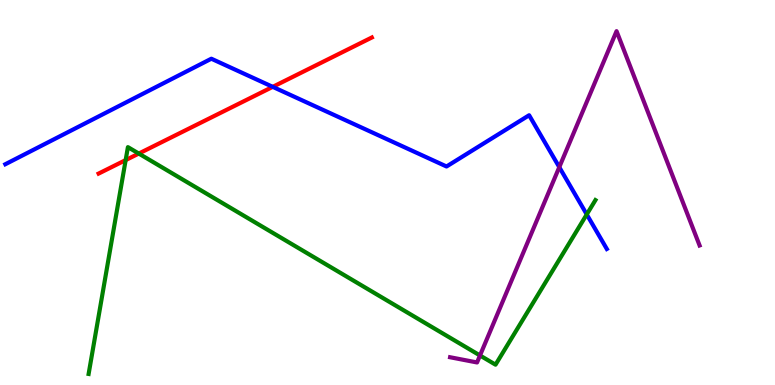[{'lines': ['blue', 'red'], 'intersections': [{'x': 3.52, 'y': 7.74}]}, {'lines': ['green', 'red'], 'intersections': [{'x': 1.62, 'y': 5.84}, {'x': 1.79, 'y': 6.01}]}, {'lines': ['purple', 'red'], 'intersections': []}, {'lines': ['blue', 'green'], 'intersections': [{'x': 7.57, 'y': 4.43}]}, {'lines': ['blue', 'purple'], 'intersections': [{'x': 7.22, 'y': 5.66}]}, {'lines': ['green', 'purple'], 'intersections': [{'x': 6.19, 'y': 0.767}]}]